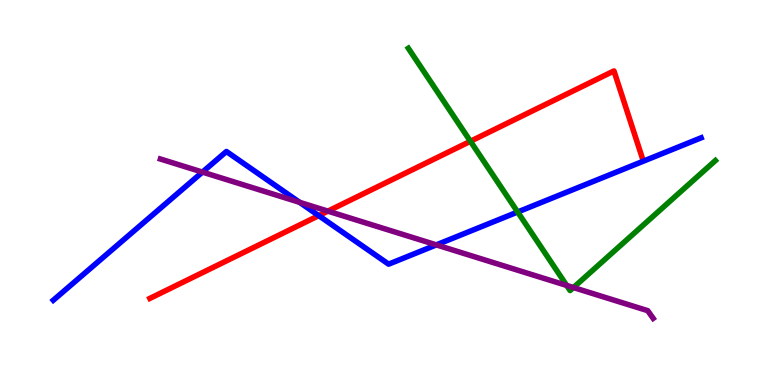[{'lines': ['blue', 'red'], 'intersections': [{'x': 4.11, 'y': 4.4}]}, {'lines': ['green', 'red'], 'intersections': [{'x': 6.07, 'y': 6.33}]}, {'lines': ['purple', 'red'], 'intersections': [{'x': 4.23, 'y': 4.52}]}, {'lines': ['blue', 'green'], 'intersections': [{'x': 6.68, 'y': 4.49}]}, {'lines': ['blue', 'purple'], 'intersections': [{'x': 2.61, 'y': 5.53}, {'x': 3.87, 'y': 4.74}, {'x': 5.63, 'y': 3.64}]}, {'lines': ['green', 'purple'], 'intersections': [{'x': 7.31, 'y': 2.59}, {'x': 7.4, 'y': 2.53}]}]